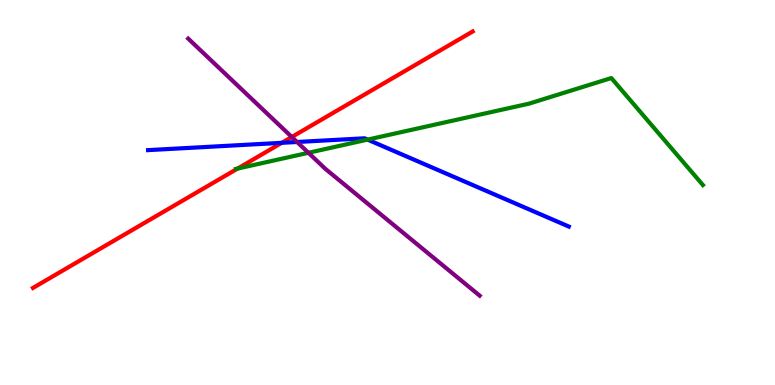[{'lines': ['blue', 'red'], 'intersections': [{'x': 3.64, 'y': 6.29}]}, {'lines': ['green', 'red'], 'intersections': [{'x': 3.07, 'y': 5.62}]}, {'lines': ['purple', 'red'], 'intersections': [{'x': 3.77, 'y': 6.44}]}, {'lines': ['blue', 'green'], 'intersections': [{'x': 4.74, 'y': 6.37}]}, {'lines': ['blue', 'purple'], 'intersections': [{'x': 3.83, 'y': 6.31}]}, {'lines': ['green', 'purple'], 'intersections': [{'x': 3.98, 'y': 6.03}]}]